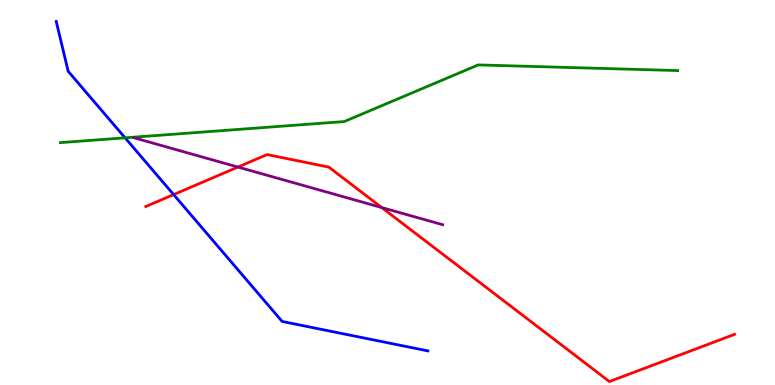[{'lines': ['blue', 'red'], 'intersections': [{'x': 2.24, 'y': 4.95}]}, {'lines': ['green', 'red'], 'intersections': []}, {'lines': ['purple', 'red'], 'intersections': [{'x': 3.07, 'y': 5.66}, {'x': 4.93, 'y': 4.61}]}, {'lines': ['blue', 'green'], 'intersections': [{'x': 1.61, 'y': 6.42}]}, {'lines': ['blue', 'purple'], 'intersections': []}, {'lines': ['green', 'purple'], 'intersections': []}]